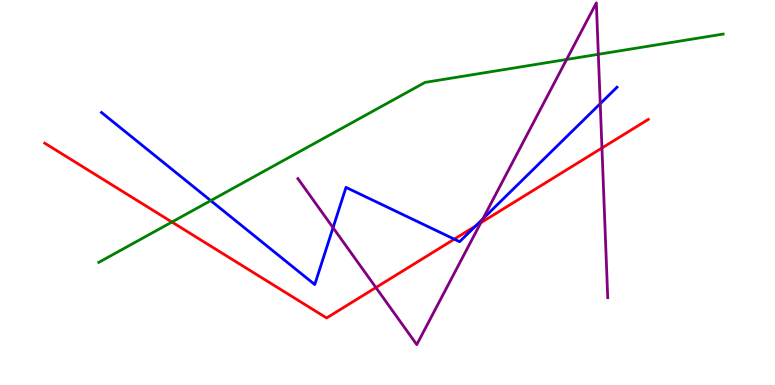[{'lines': ['blue', 'red'], 'intersections': [{'x': 5.86, 'y': 3.79}, {'x': 6.14, 'y': 4.13}]}, {'lines': ['green', 'red'], 'intersections': [{'x': 2.22, 'y': 4.23}]}, {'lines': ['purple', 'red'], 'intersections': [{'x': 4.85, 'y': 2.53}, {'x': 6.2, 'y': 4.21}, {'x': 7.77, 'y': 6.16}]}, {'lines': ['blue', 'green'], 'intersections': [{'x': 2.72, 'y': 4.79}]}, {'lines': ['blue', 'purple'], 'intersections': [{'x': 4.3, 'y': 4.09}, {'x': 6.23, 'y': 4.31}, {'x': 7.74, 'y': 7.31}]}, {'lines': ['green', 'purple'], 'intersections': [{'x': 7.31, 'y': 8.46}, {'x': 7.72, 'y': 8.59}]}]